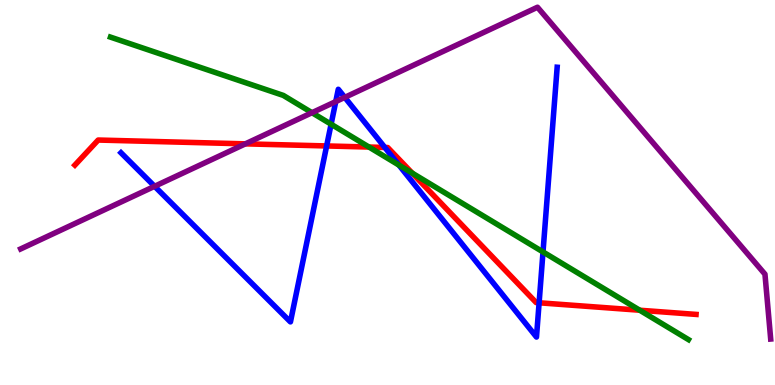[{'lines': ['blue', 'red'], 'intersections': [{'x': 4.21, 'y': 6.21}, {'x': 4.97, 'y': 6.17}, {'x': 6.96, 'y': 2.14}]}, {'lines': ['green', 'red'], 'intersections': [{'x': 4.76, 'y': 6.18}, {'x': 5.32, 'y': 5.5}, {'x': 8.25, 'y': 1.94}]}, {'lines': ['purple', 'red'], 'intersections': [{'x': 3.17, 'y': 6.26}]}, {'lines': ['blue', 'green'], 'intersections': [{'x': 4.27, 'y': 6.77}, {'x': 5.15, 'y': 5.71}, {'x': 7.01, 'y': 3.46}]}, {'lines': ['blue', 'purple'], 'intersections': [{'x': 1.99, 'y': 5.16}, {'x': 4.33, 'y': 7.36}, {'x': 4.45, 'y': 7.47}]}, {'lines': ['green', 'purple'], 'intersections': [{'x': 4.03, 'y': 7.07}]}]